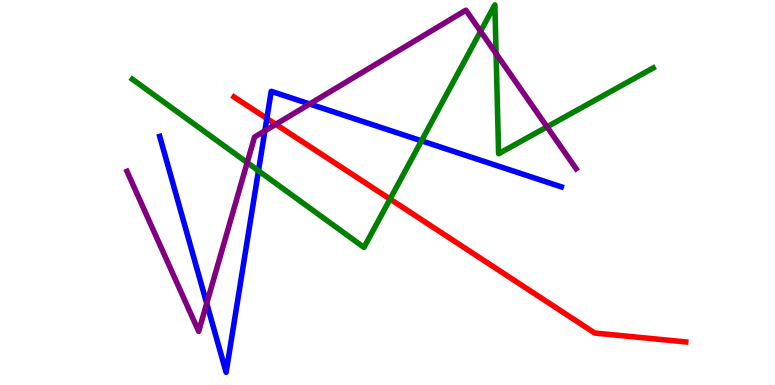[{'lines': ['blue', 'red'], 'intersections': [{'x': 3.44, 'y': 6.92}]}, {'lines': ['green', 'red'], 'intersections': [{'x': 5.03, 'y': 4.83}]}, {'lines': ['purple', 'red'], 'intersections': [{'x': 3.56, 'y': 6.77}]}, {'lines': ['blue', 'green'], 'intersections': [{'x': 3.34, 'y': 5.56}, {'x': 5.44, 'y': 6.34}]}, {'lines': ['blue', 'purple'], 'intersections': [{'x': 2.67, 'y': 2.12}, {'x': 3.42, 'y': 6.6}, {'x': 4.0, 'y': 7.3}]}, {'lines': ['green', 'purple'], 'intersections': [{'x': 3.19, 'y': 5.78}, {'x': 6.2, 'y': 9.19}, {'x': 6.4, 'y': 8.61}, {'x': 7.06, 'y': 6.71}]}]